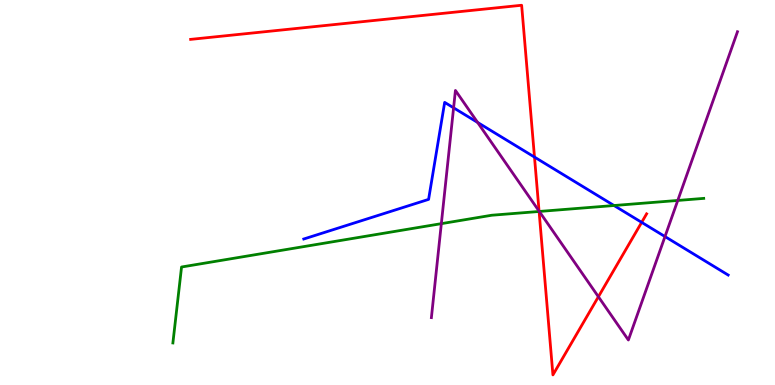[{'lines': ['blue', 'red'], 'intersections': [{'x': 6.9, 'y': 5.92}, {'x': 8.28, 'y': 4.22}]}, {'lines': ['green', 'red'], 'intersections': [{'x': 6.96, 'y': 4.51}]}, {'lines': ['purple', 'red'], 'intersections': [{'x': 6.96, 'y': 4.52}, {'x': 7.72, 'y': 2.29}]}, {'lines': ['blue', 'green'], 'intersections': [{'x': 7.92, 'y': 4.66}]}, {'lines': ['blue', 'purple'], 'intersections': [{'x': 5.85, 'y': 7.2}, {'x': 6.16, 'y': 6.82}, {'x': 8.58, 'y': 3.86}]}, {'lines': ['green', 'purple'], 'intersections': [{'x': 5.69, 'y': 4.19}, {'x': 6.96, 'y': 4.51}, {'x': 8.75, 'y': 4.79}]}]